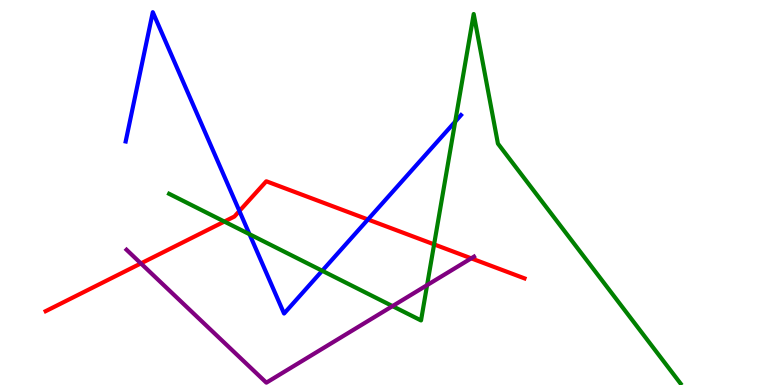[{'lines': ['blue', 'red'], 'intersections': [{'x': 3.09, 'y': 4.52}, {'x': 4.75, 'y': 4.3}]}, {'lines': ['green', 'red'], 'intersections': [{'x': 2.89, 'y': 4.24}, {'x': 5.6, 'y': 3.65}]}, {'lines': ['purple', 'red'], 'intersections': [{'x': 1.82, 'y': 3.16}, {'x': 6.08, 'y': 3.29}]}, {'lines': ['blue', 'green'], 'intersections': [{'x': 3.22, 'y': 3.92}, {'x': 4.16, 'y': 2.97}, {'x': 5.87, 'y': 6.84}]}, {'lines': ['blue', 'purple'], 'intersections': []}, {'lines': ['green', 'purple'], 'intersections': [{'x': 5.06, 'y': 2.05}, {'x': 5.51, 'y': 2.59}]}]